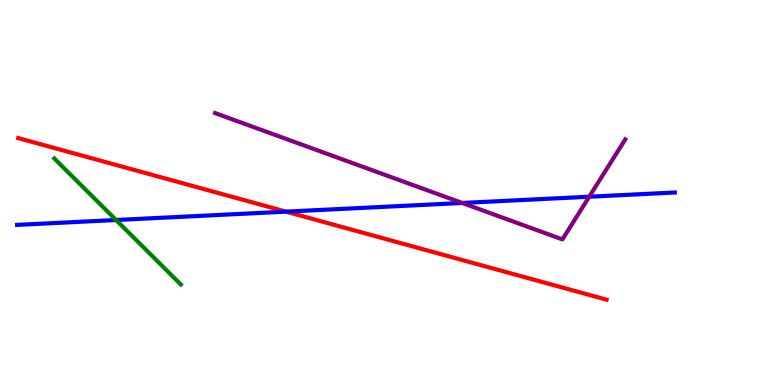[{'lines': ['blue', 'red'], 'intersections': [{'x': 3.69, 'y': 4.5}]}, {'lines': ['green', 'red'], 'intersections': []}, {'lines': ['purple', 'red'], 'intersections': []}, {'lines': ['blue', 'green'], 'intersections': [{'x': 1.5, 'y': 4.29}]}, {'lines': ['blue', 'purple'], 'intersections': [{'x': 5.96, 'y': 4.73}, {'x': 7.6, 'y': 4.89}]}, {'lines': ['green', 'purple'], 'intersections': []}]